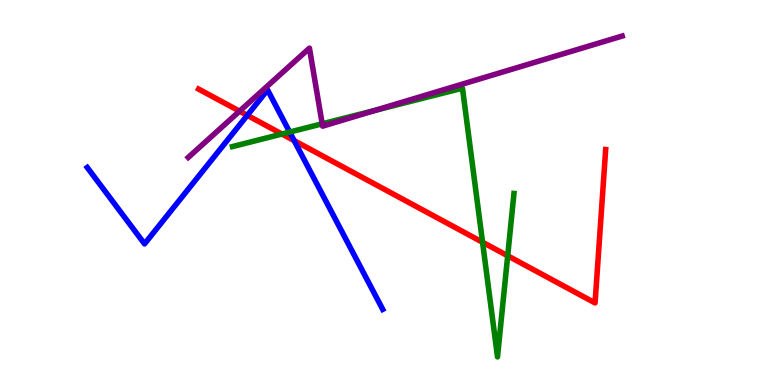[{'lines': ['blue', 'red'], 'intersections': [{'x': 3.19, 'y': 7.0}, {'x': 3.8, 'y': 6.35}]}, {'lines': ['green', 'red'], 'intersections': [{'x': 3.64, 'y': 6.52}, {'x': 6.23, 'y': 3.71}, {'x': 6.55, 'y': 3.36}]}, {'lines': ['purple', 'red'], 'intersections': [{'x': 3.09, 'y': 7.11}]}, {'lines': ['blue', 'green'], 'intersections': [{'x': 3.74, 'y': 6.57}]}, {'lines': ['blue', 'purple'], 'intersections': []}, {'lines': ['green', 'purple'], 'intersections': [{'x': 4.16, 'y': 6.78}, {'x': 4.84, 'y': 7.13}]}]